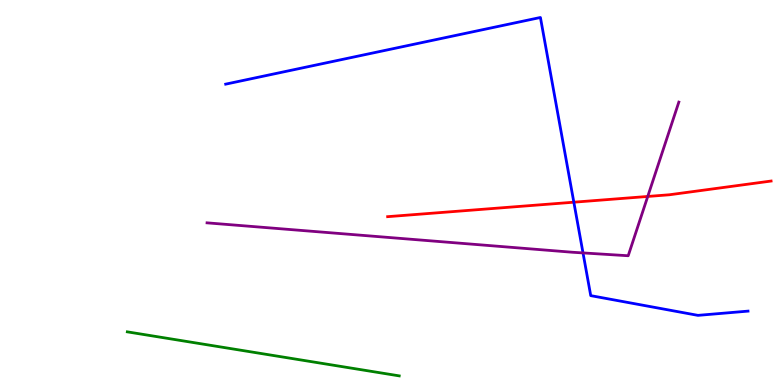[{'lines': ['blue', 'red'], 'intersections': [{'x': 7.4, 'y': 4.75}]}, {'lines': ['green', 'red'], 'intersections': []}, {'lines': ['purple', 'red'], 'intersections': [{'x': 8.36, 'y': 4.9}]}, {'lines': ['blue', 'green'], 'intersections': []}, {'lines': ['blue', 'purple'], 'intersections': [{'x': 7.52, 'y': 3.43}]}, {'lines': ['green', 'purple'], 'intersections': []}]